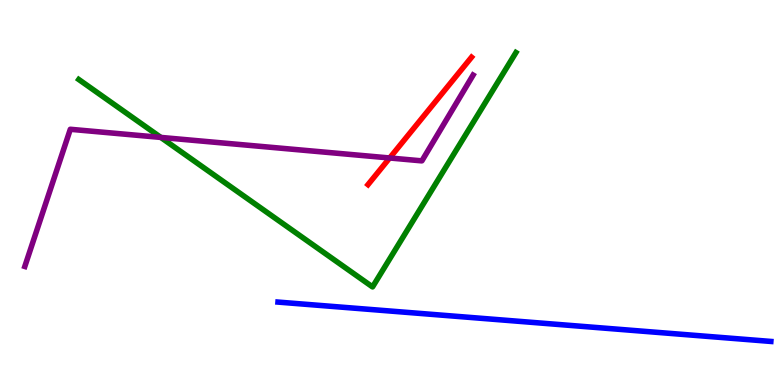[{'lines': ['blue', 'red'], 'intersections': []}, {'lines': ['green', 'red'], 'intersections': []}, {'lines': ['purple', 'red'], 'intersections': [{'x': 5.03, 'y': 5.9}]}, {'lines': ['blue', 'green'], 'intersections': []}, {'lines': ['blue', 'purple'], 'intersections': []}, {'lines': ['green', 'purple'], 'intersections': [{'x': 2.07, 'y': 6.43}]}]